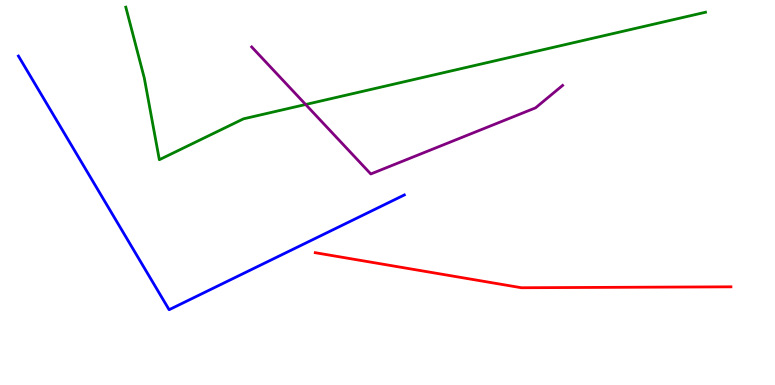[{'lines': ['blue', 'red'], 'intersections': []}, {'lines': ['green', 'red'], 'intersections': []}, {'lines': ['purple', 'red'], 'intersections': []}, {'lines': ['blue', 'green'], 'intersections': []}, {'lines': ['blue', 'purple'], 'intersections': []}, {'lines': ['green', 'purple'], 'intersections': [{'x': 3.94, 'y': 7.29}]}]